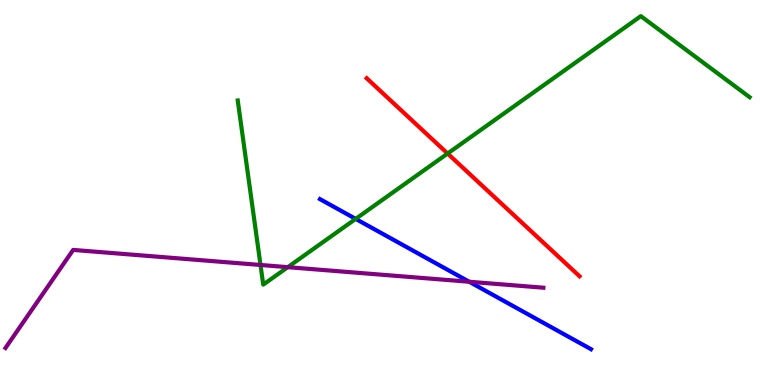[{'lines': ['blue', 'red'], 'intersections': []}, {'lines': ['green', 'red'], 'intersections': [{'x': 5.78, 'y': 6.01}]}, {'lines': ['purple', 'red'], 'intersections': []}, {'lines': ['blue', 'green'], 'intersections': [{'x': 4.59, 'y': 4.31}]}, {'lines': ['blue', 'purple'], 'intersections': [{'x': 6.05, 'y': 2.68}]}, {'lines': ['green', 'purple'], 'intersections': [{'x': 3.36, 'y': 3.12}, {'x': 3.71, 'y': 3.06}]}]